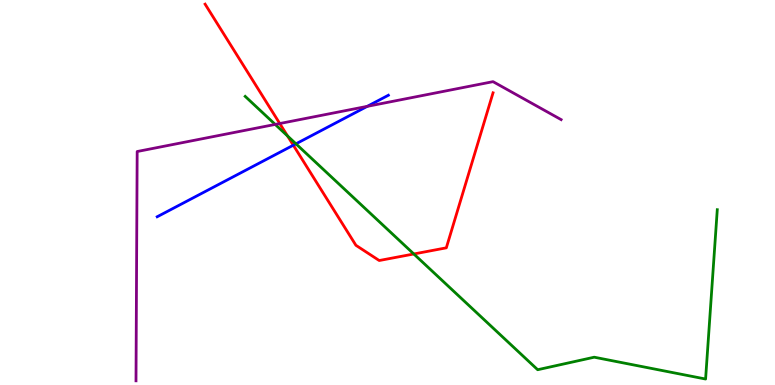[{'lines': ['blue', 'red'], 'intersections': [{'x': 3.78, 'y': 6.23}]}, {'lines': ['green', 'red'], 'intersections': [{'x': 3.71, 'y': 6.47}, {'x': 5.34, 'y': 3.4}]}, {'lines': ['purple', 'red'], 'intersections': [{'x': 3.61, 'y': 6.79}]}, {'lines': ['blue', 'green'], 'intersections': [{'x': 3.82, 'y': 6.26}]}, {'lines': ['blue', 'purple'], 'intersections': [{'x': 4.74, 'y': 7.24}]}, {'lines': ['green', 'purple'], 'intersections': [{'x': 3.55, 'y': 6.77}]}]